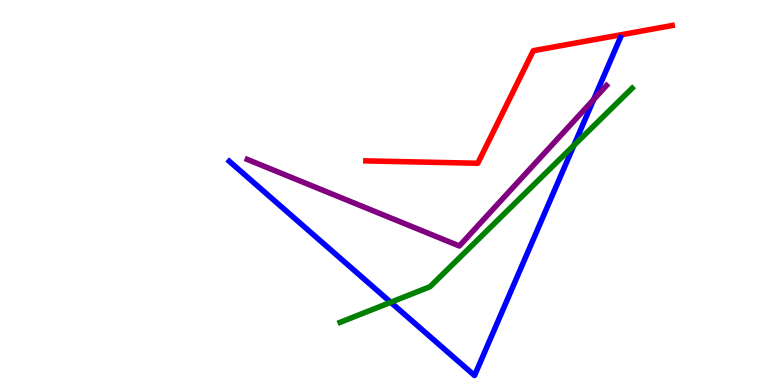[{'lines': ['blue', 'red'], 'intersections': []}, {'lines': ['green', 'red'], 'intersections': []}, {'lines': ['purple', 'red'], 'intersections': []}, {'lines': ['blue', 'green'], 'intersections': [{'x': 5.04, 'y': 2.15}, {'x': 7.4, 'y': 6.22}]}, {'lines': ['blue', 'purple'], 'intersections': [{'x': 7.66, 'y': 7.42}]}, {'lines': ['green', 'purple'], 'intersections': []}]